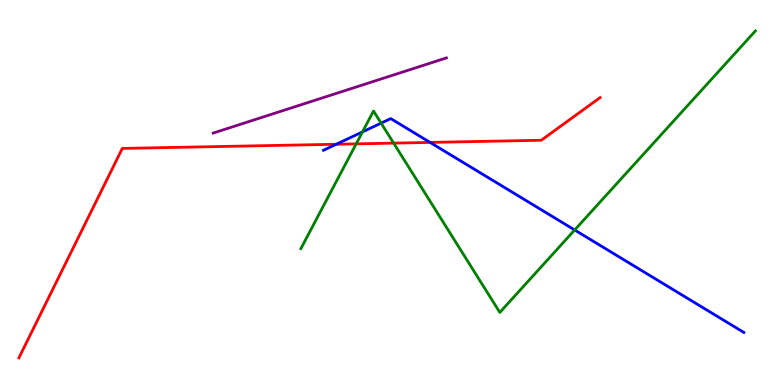[{'lines': ['blue', 'red'], 'intersections': [{'x': 4.34, 'y': 6.25}, {'x': 5.55, 'y': 6.3}]}, {'lines': ['green', 'red'], 'intersections': [{'x': 4.6, 'y': 6.26}, {'x': 5.08, 'y': 6.28}]}, {'lines': ['purple', 'red'], 'intersections': []}, {'lines': ['blue', 'green'], 'intersections': [{'x': 4.68, 'y': 6.57}, {'x': 4.92, 'y': 6.8}, {'x': 7.42, 'y': 4.03}]}, {'lines': ['blue', 'purple'], 'intersections': []}, {'lines': ['green', 'purple'], 'intersections': []}]